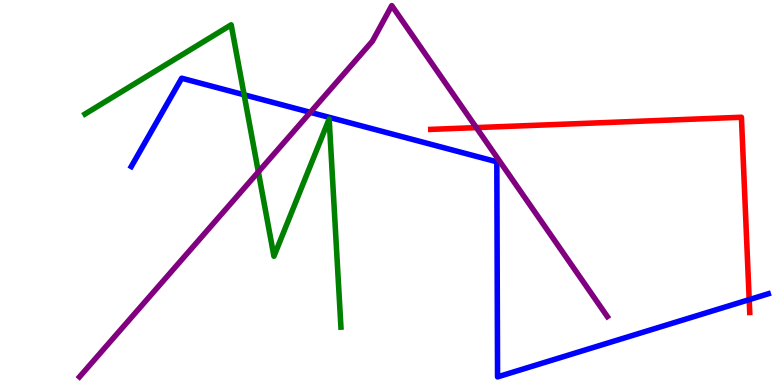[{'lines': ['blue', 'red'], 'intersections': [{'x': 9.67, 'y': 2.22}]}, {'lines': ['green', 'red'], 'intersections': []}, {'lines': ['purple', 'red'], 'intersections': [{'x': 6.15, 'y': 6.69}]}, {'lines': ['blue', 'green'], 'intersections': [{'x': 3.15, 'y': 7.54}]}, {'lines': ['blue', 'purple'], 'intersections': [{'x': 4.0, 'y': 7.08}]}, {'lines': ['green', 'purple'], 'intersections': [{'x': 3.33, 'y': 5.54}]}]